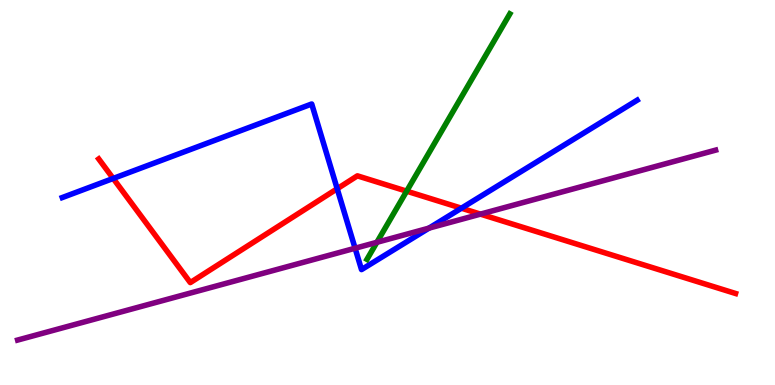[{'lines': ['blue', 'red'], 'intersections': [{'x': 1.46, 'y': 5.36}, {'x': 4.35, 'y': 5.1}, {'x': 5.95, 'y': 4.59}]}, {'lines': ['green', 'red'], 'intersections': [{'x': 5.25, 'y': 5.03}]}, {'lines': ['purple', 'red'], 'intersections': [{'x': 6.2, 'y': 4.44}]}, {'lines': ['blue', 'green'], 'intersections': []}, {'lines': ['blue', 'purple'], 'intersections': [{'x': 4.58, 'y': 3.55}, {'x': 5.54, 'y': 4.07}]}, {'lines': ['green', 'purple'], 'intersections': [{'x': 4.86, 'y': 3.71}]}]